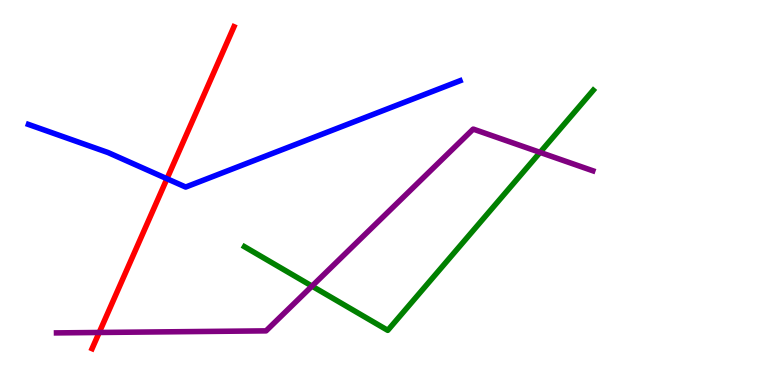[{'lines': ['blue', 'red'], 'intersections': [{'x': 2.15, 'y': 5.36}]}, {'lines': ['green', 'red'], 'intersections': []}, {'lines': ['purple', 'red'], 'intersections': [{'x': 1.28, 'y': 1.36}]}, {'lines': ['blue', 'green'], 'intersections': []}, {'lines': ['blue', 'purple'], 'intersections': []}, {'lines': ['green', 'purple'], 'intersections': [{'x': 4.03, 'y': 2.57}, {'x': 6.97, 'y': 6.04}]}]